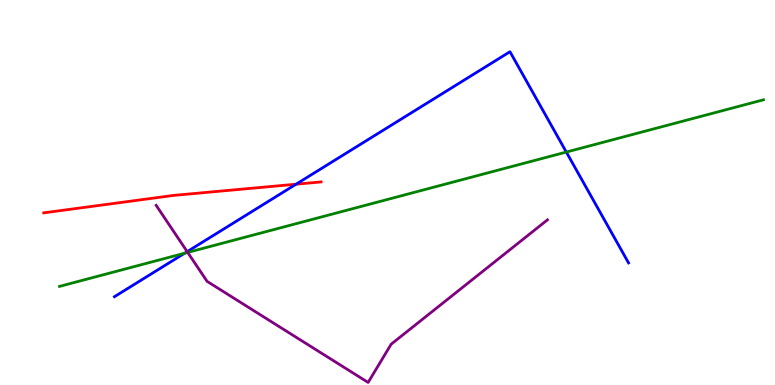[{'lines': ['blue', 'red'], 'intersections': [{'x': 3.82, 'y': 5.22}]}, {'lines': ['green', 'red'], 'intersections': []}, {'lines': ['purple', 'red'], 'intersections': []}, {'lines': ['blue', 'green'], 'intersections': [{'x': 2.38, 'y': 3.42}, {'x': 7.31, 'y': 6.05}]}, {'lines': ['blue', 'purple'], 'intersections': [{'x': 2.42, 'y': 3.46}]}, {'lines': ['green', 'purple'], 'intersections': [{'x': 2.42, 'y': 3.44}]}]